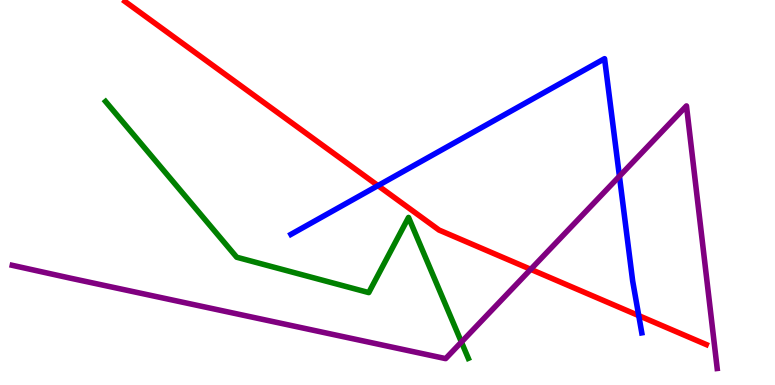[{'lines': ['blue', 'red'], 'intersections': [{'x': 4.88, 'y': 5.18}, {'x': 8.24, 'y': 1.8}]}, {'lines': ['green', 'red'], 'intersections': []}, {'lines': ['purple', 'red'], 'intersections': [{'x': 6.85, 'y': 3.0}]}, {'lines': ['blue', 'green'], 'intersections': []}, {'lines': ['blue', 'purple'], 'intersections': [{'x': 7.99, 'y': 5.42}]}, {'lines': ['green', 'purple'], 'intersections': [{'x': 5.95, 'y': 1.12}]}]